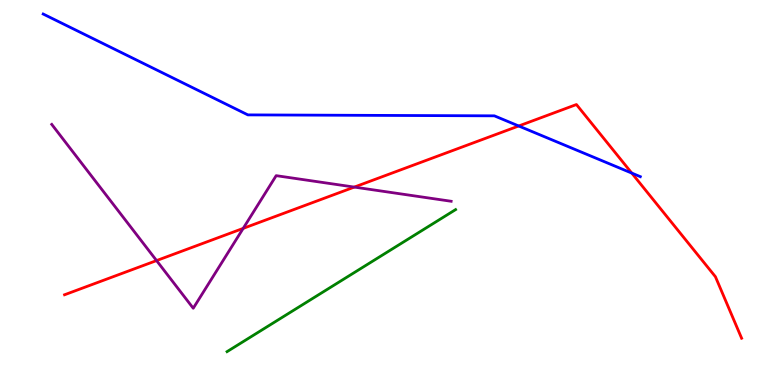[{'lines': ['blue', 'red'], 'intersections': [{'x': 6.69, 'y': 6.73}, {'x': 8.15, 'y': 5.5}]}, {'lines': ['green', 'red'], 'intersections': []}, {'lines': ['purple', 'red'], 'intersections': [{'x': 2.02, 'y': 3.23}, {'x': 3.14, 'y': 4.07}, {'x': 4.57, 'y': 5.14}]}, {'lines': ['blue', 'green'], 'intersections': []}, {'lines': ['blue', 'purple'], 'intersections': []}, {'lines': ['green', 'purple'], 'intersections': []}]